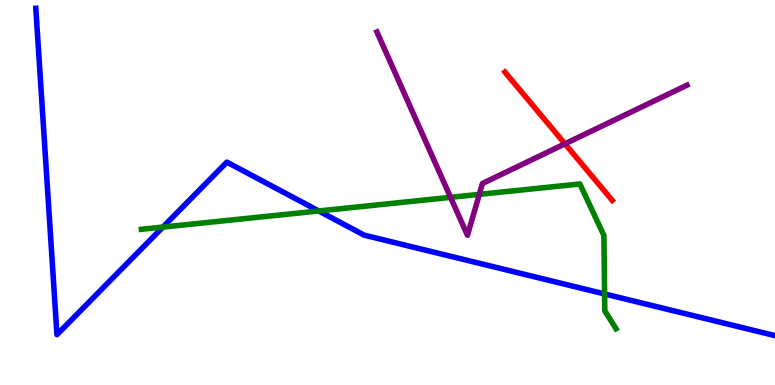[{'lines': ['blue', 'red'], 'intersections': []}, {'lines': ['green', 'red'], 'intersections': []}, {'lines': ['purple', 'red'], 'intersections': [{'x': 7.29, 'y': 6.26}]}, {'lines': ['blue', 'green'], 'intersections': [{'x': 2.1, 'y': 4.1}, {'x': 4.11, 'y': 4.52}, {'x': 7.8, 'y': 2.37}]}, {'lines': ['blue', 'purple'], 'intersections': []}, {'lines': ['green', 'purple'], 'intersections': [{'x': 5.81, 'y': 4.87}, {'x': 6.18, 'y': 4.95}]}]